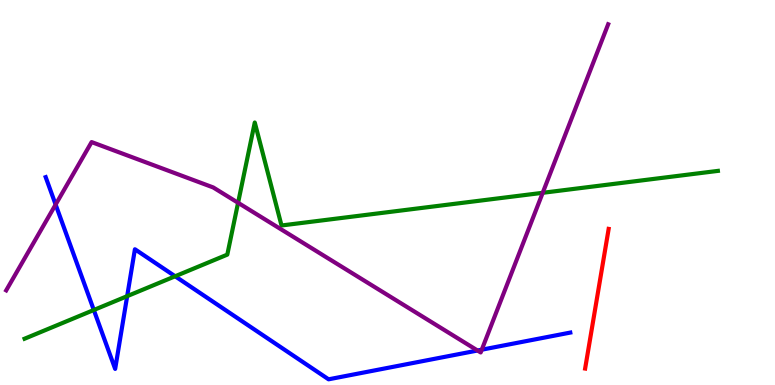[{'lines': ['blue', 'red'], 'intersections': []}, {'lines': ['green', 'red'], 'intersections': []}, {'lines': ['purple', 'red'], 'intersections': []}, {'lines': ['blue', 'green'], 'intersections': [{'x': 1.21, 'y': 1.95}, {'x': 1.64, 'y': 2.31}, {'x': 2.26, 'y': 2.82}]}, {'lines': ['blue', 'purple'], 'intersections': [{'x': 0.718, 'y': 4.69}, {'x': 6.16, 'y': 0.896}, {'x': 6.22, 'y': 0.917}]}, {'lines': ['green', 'purple'], 'intersections': [{'x': 3.07, 'y': 4.73}, {'x': 7.0, 'y': 4.99}]}]